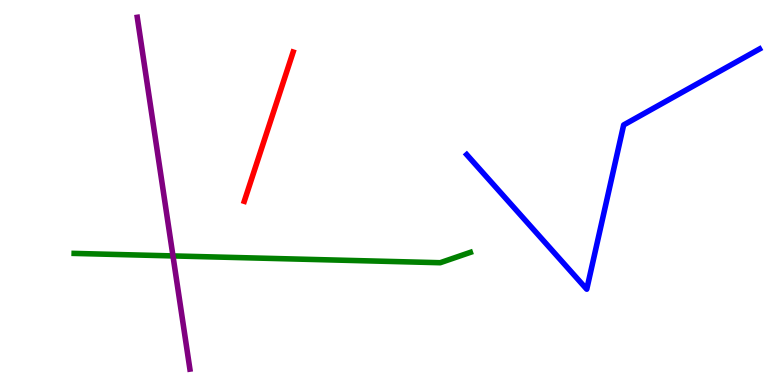[{'lines': ['blue', 'red'], 'intersections': []}, {'lines': ['green', 'red'], 'intersections': []}, {'lines': ['purple', 'red'], 'intersections': []}, {'lines': ['blue', 'green'], 'intersections': []}, {'lines': ['blue', 'purple'], 'intersections': []}, {'lines': ['green', 'purple'], 'intersections': [{'x': 2.23, 'y': 3.35}]}]